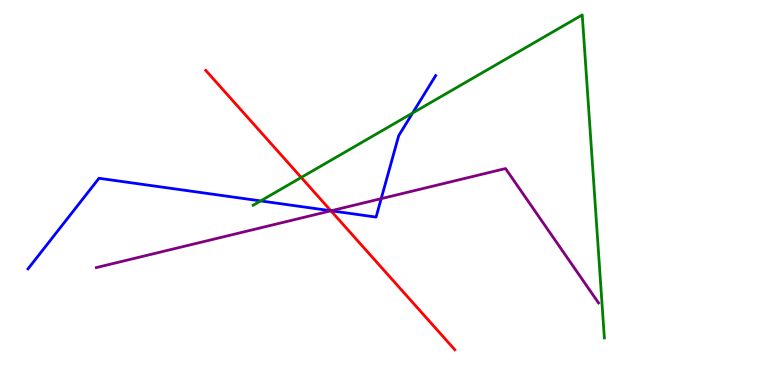[{'lines': ['blue', 'red'], 'intersections': [{'x': 4.27, 'y': 4.53}]}, {'lines': ['green', 'red'], 'intersections': [{'x': 3.89, 'y': 5.39}]}, {'lines': ['purple', 'red'], 'intersections': [{'x': 4.27, 'y': 4.52}]}, {'lines': ['blue', 'green'], 'intersections': [{'x': 3.36, 'y': 4.78}, {'x': 5.32, 'y': 7.06}]}, {'lines': ['blue', 'purple'], 'intersections': [{'x': 4.27, 'y': 4.53}, {'x': 4.92, 'y': 4.84}]}, {'lines': ['green', 'purple'], 'intersections': []}]